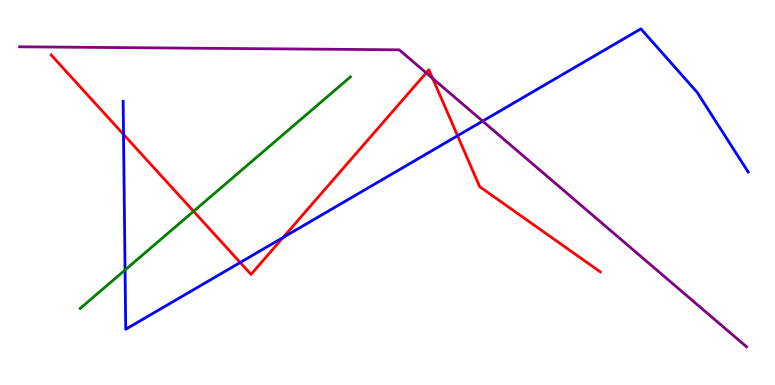[{'lines': ['blue', 'red'], 'intersections': [{'x': 1.59, 'y': 6.51}, {'x': 3.1, 'y': 3.18}, {'x': 3.65, 'y': 3.83}, {'x': 5.9, 'y': 6.47}]}, {'lines': ['green', 'red'], 'intersections': [{'x': 2.5, 'y': 4.51}]}, {'lines': ['purple', 'red'], 'intersections': [{'x': 5.5, 'y': 8.11}, {'x': 5.58, 'y': 7.96}]}, {'lines': ['blue', 'green'], 'intersections': [{'x': 1.61, 'y': 2.99}]}, {'lines': ['blue', 'purple'], 'intersections': [{'x': 6.23, 'y': 6.85}]}, {'lines': ['green', 'purple'], 'intersections': []}]